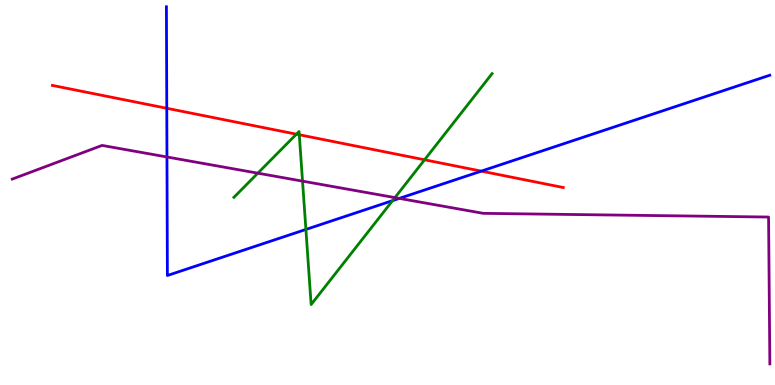[{'lines': ['blue', 'red'], 'intersections': [{'x': 2.15, 'y': 7.19}, {'x': 6.21, 'y': 5.55}]}, {'lines': ['green', 'red'], 'intersections': [{'x': 3.82, 'y': 6.51}, {'x': 3.86, 'y': 6.5}, {'x': 5.48, 'y': 5.85}]}, {'lines': ['purple', 'red'], 'intersections': []}, {'lines': ['blue', 'green'], 'intersections': [{'x': 3.95, 'y': 4.04}, {'x': 5.07, 'y': 4.79}]}, {'lines': ['blue', 'purple'], 'intersections': [{'x': 2.15, 'y': 5.92}, {'x': 5.15, 'y': 4.85}]}, {'lines': ['green', 'purple'], 'intersections': [{'x': 3.33, 'y': 5.5}, {'x': 3.9, 'y': 5.3}, {'x': 5.1, 'y': 4.87}]}]